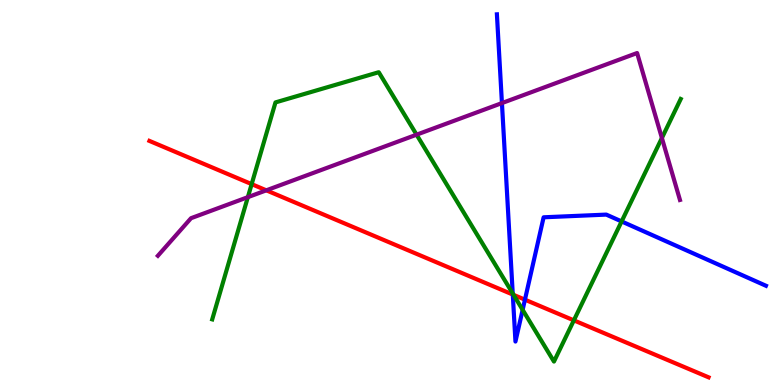[{'lines': ['blue', 'red'], 'intersections': [{'x': 6.62, 'y': 2.35}, {'x': 6.77, 'y': 2.22}]}, {'lines': ['green', 'red'], 'intersections': [{'x': 3.25, 'y': 5.22}, {'x': 6.63, 'y': 2.34}, {'x': 7.4, 'y': 1.68}]}, {'lines': ['purple', 'red'], 'intersections': [{'x': 3.44, 'y': 5.06}]}, {'lines': ['blue', 'green'], 'intersections': [{'x': 6.62, 'y': 2.38}, {'x': 6.74, 'y': 1.95}, {'x': 8.02, 'y': 4.25}]}, {'lines': ['blue', 'purple'], 'intersections': [{'x': 6.48, 'y': 7.32}]}, {'lines': ['green', 'purple'], 'intersections': [{'x': 3.2, 'y': 4.88}, {'x': 5.38, 'y': 6.5}, {'x': 8.54, 'y': 6.42}]}]